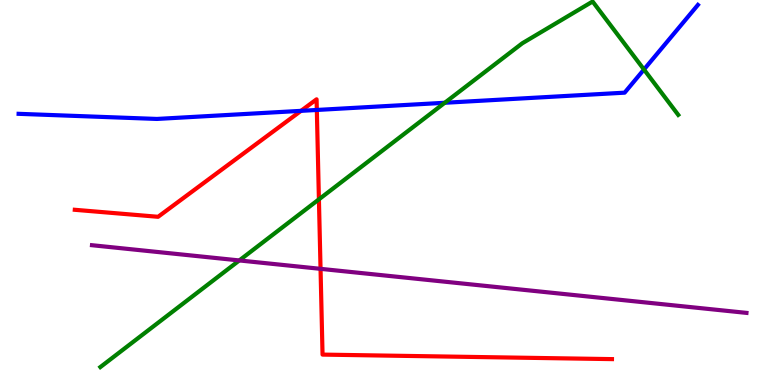[{'lines': ['blue', 'red'], 'intersections': [{'x': 3.88, 'y': 7.12}, {'x': 4.09, 'y': 7.14}]}, {'lines': ['green', 'red'], 'intersections': [{'x': 4.12, 'y': 4.82}]}, {'lines': ['purple', 'red'], 'intersections': [{'x': 4.14, 'y': 3.02}]}, {'lines': ['blue', 'green'], 'intersections': [{'x': 5.74, 'y': 7.33}, {'x': 8.31, 'y': 8.19}]}, {'lines': ['blue', 'purple'], 'intersections': []}, {'lines': ['green', 'purple'], 'intersections': [{'x': 3.09, 'y': 3.24}]}]